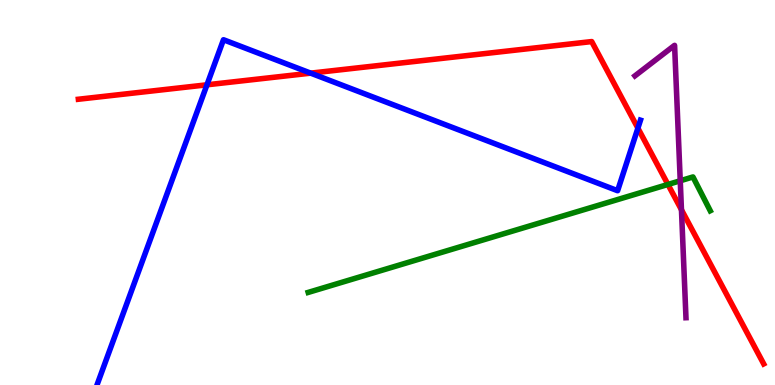[{'lines': ['blue', 'red'], 'intersections': [{'x': 2.67, 'y': 7.8}, {'x': 4.01, 'y': 8.1}, {'x': 8.23, 'y': 6.67}]}, {'lines': ['green', 'red'], 'intersections': [{'x': 8.62, 'y': 5.21}]}, {'lines': ['purple', 'red'], 'intersections': [{'x': 8.79, 'y': 4.55}]}, {'lines': ['blue', 'green'], 'intersections': []}, {'lines': ['blue', 'purple'], 'intersections': []}, {'lines': ['green', 'purple'], 'intersections': [{'x': 8.78, 'y': 5.3}]}]